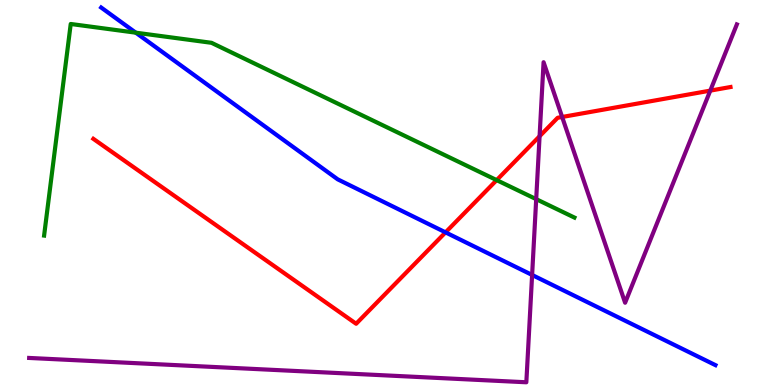[{'lines': ['blue', 'red'], 'intersections': [{'x': 5.75, 'y': 3.96}]}, {'lines': ['green', 'red'], 'intersections': [{'x': 6.41, 'y': 5.32}]}, {'lines': ['purple', 'red'], 'intersections': [{'x': 6.96, 'y': 6.46}, {'x': 7.25, 'y': 6.96}, {'x': 9.16, 'y': 7.65}]}, {'lines': ['blue', 'green'], 'intersections': [{'x': 1.75, 'y': 9.15}]}, {'lines': ['blue', 'purple'], 'intersections': [{'x': 6.87, 'y': 2.86}]}, {'lines': ['green', 'purple'], 'intersections': [{'x': 6.92, 'y': 4.83}]}]